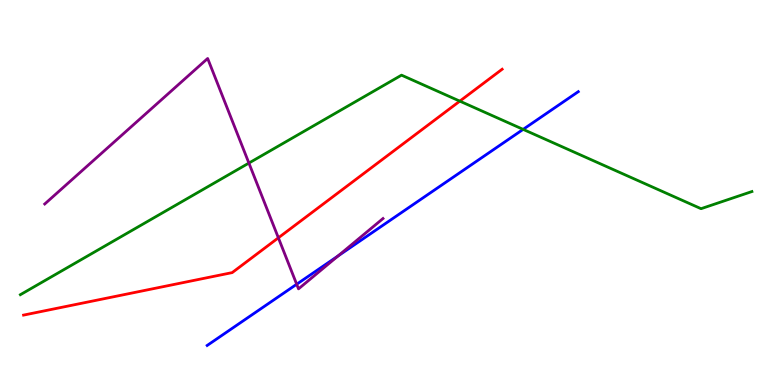[{'lines': ['blue', 'red'], 'intersections': []}, {'lines': ['green', 'red'], 'intersections': [{'x': 5.93, 'y': 7.37}]}, {'lines': ['purple', 'red'], 'intersections': [{'x': 3.59, 'y': 3.82}]}, {'lines': ['blue', 'green'], 'intersections': [{'x': 6.75, 'y': 6.64}]}, {'lines': ['blue', 'purple'], 'intersections': [{'x': 3.83, 'y': 2.62}, {'x': 4.36, 'y': 3.35}]}, {'lines': ['green', 'purple'], 'intersections': [{'x': 3.21, 'y': 5.76}]}]